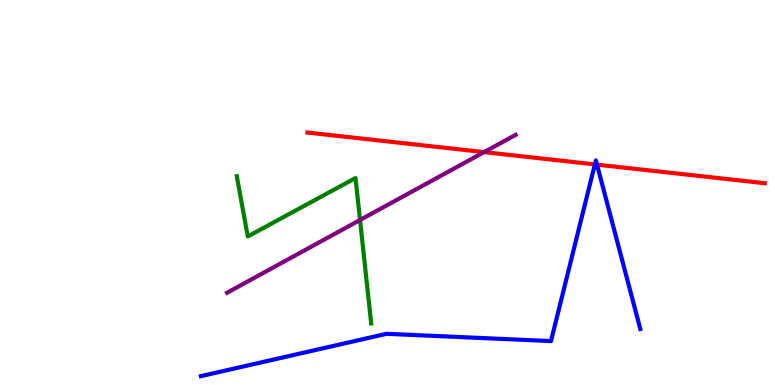[{'lines': ['blue', 'red'], 'intersections': [{'x': 7.68, 'y': 5.73}, {'x': 7.7, 'y': 5.72}]}, {'lines': ['green', 'red'], 'intersections': []}, {'lines': ['purple', 'red'], 'intersections': [{'x': 6.25, 'y': 6.05}]}, {'lines': ['blue', 'green'], 'intersections': []}, {'lines': ['blue', 'purple'], 'intersections': []}, {'lines': ['green', 'purple'], 'intersections': [{'x': 4.65, 'y': 4.29}]}]